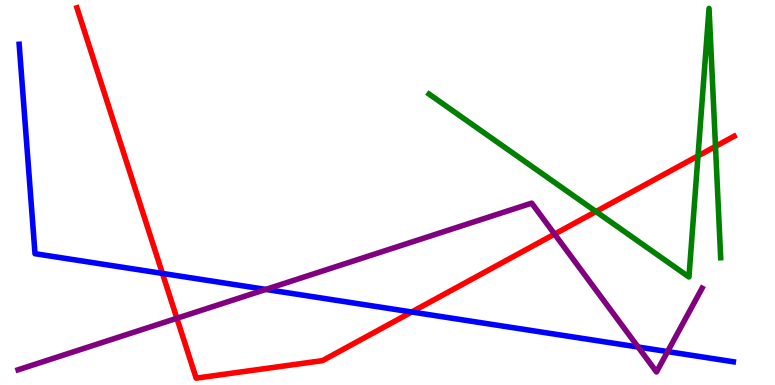[{'lines': ['blue', 'red'], 'intersections': [{'x': 2.1, 'y': 2.9}, {'x': 5.31, 'y': 1.9}]}, {'lines': ['green', 'red'], 'intersections': [{'x': 7.69, 'y': 4.51}, {'x': 9.01, 'y': 5.95}, {'x': 9.23, 'y': 6.2}]}, {'lines': ['purple', 'red'], 'intersections': [{'x': 2.28, 'y': 1.73}, {'x': 7.16, 'y': 3.92}]}, {'lines': ['blue', 'green'], 'intersections': []}, {'lines': ['blue', 'purple'], 'intersections': [{'x': 3.43, 'y': 2.48}, {'x': 8.23, 'y': 0.987}, {'x': 8.61, 'y': 0.868}]}, {'lines': ['green', 'purple'], 'intersections': []}]